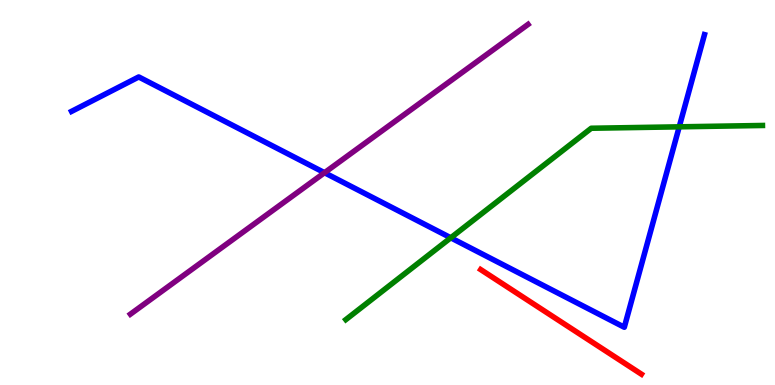[{'lines': ['blue', 'red'], 'intersections': []}, {'lines': ['green', 'red'], 'intersections': []}, {'lines': ['purple', 'red'], 'intersections': []}, {'lines': ['blue', 'green'], 'intersections': [{'x': 5.82, 'y': 3.82}, {'x': 8.76, 'y': 6.71}]}, {'lines': ['blue', 'purple'], 'intersections': [{'x': 4.19, 'y': 5.51}]}, {'lines': ['green', 'purple'], 'intersections': []}]